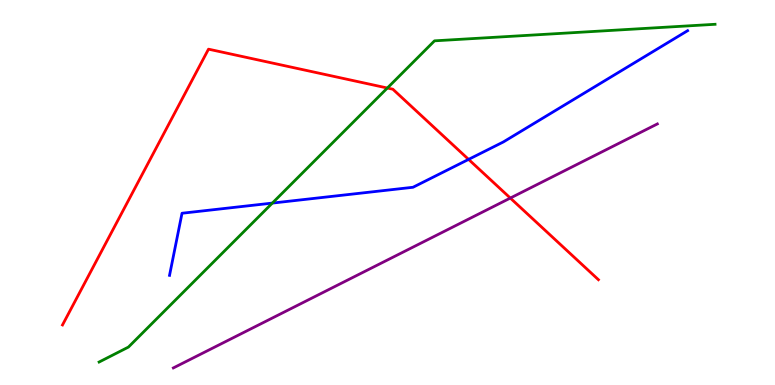[{'lines': ['blue', 'red'], 'intersections': [{'x': 6.05, 'y': 5.86}]}, {'lines': ['green', 'red'], 'intersections': [{'x': 5.0, 'y': 7.71}]}, {'lines': ['purple', 'red'], 'intersections': [{'x': 6.58, 'y': 4.86}]}, {'lines': ['blue', 'green'], 'intersections': [{'x': 3.51, 'y': 4.73}]}, {'lines': ['blue', 'purple'], 'intersections': []}, {'lines': ['green', 'purple'], 'intersections': []}]